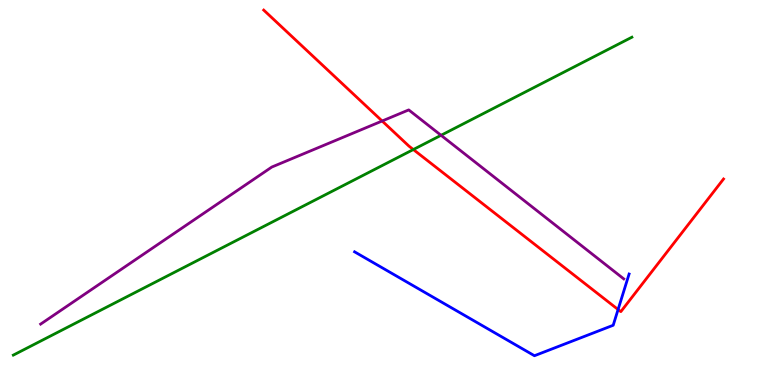[{'lines': ['blue', 'red'], 'intersections': [{'x': 7.98, 'y': 1.96}]}, {'lines': ['green', 'red'], 'intersections': [{'x': 5.33, 'y': 6.12}]}, {'lines': ['purple', 'red'], 'intersections': [{'x': 4.93, 'y': 6.86}]}, {'lines': ['blue', 'green'], 'intersections': []}, {'lines': ['blue', 'purple'], 'intersections': []}, {'lines': ['green', 'purple'], 'intersections': [{'x': 5.69, 'y': 6.49}]}]